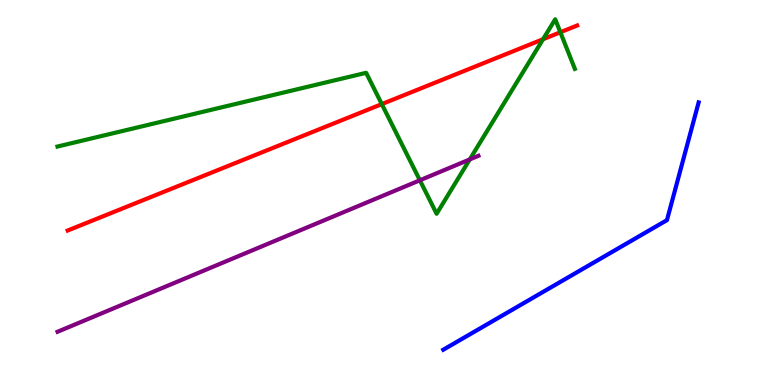[{'lines': ['blue', 'red'], 'intersections': []}, {'lines': ['green', 'red'], 'intersections': [{'x': 4.93, 'y': 7.3}, {'x': 7.01, 'y': 8.98}, {'x': 7.23, 'y': 9.16}]}, {'lines': ['purple', 'red'], 'intersections': []}, {'lines': ['blue', 'green'], 'intersections': []}, {'lines': ['blue', 'purple'], 'intersections': []}, {'lines': ['green', 'purple'], 'intersections': [{'x': 5.42, 'y': 5.32}, {'x': 6.06, 'y': 5.86}]}]